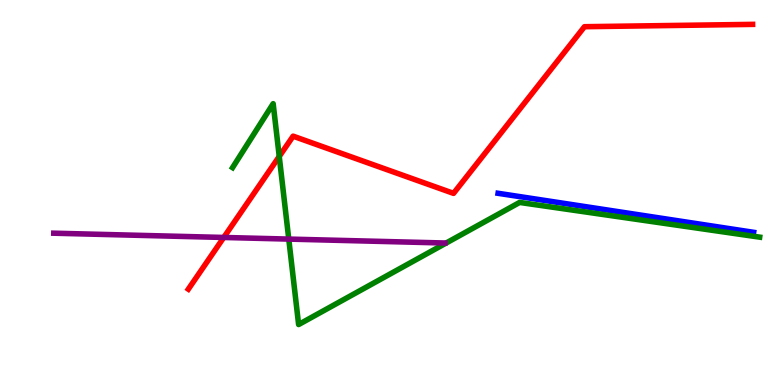[{'lines': ['blue', 'red'], 'intersections': []}, {'lines': ['green', 'red'], 'intersections': [{'x': 3.6, 'y': 5.94}]}, {'lines': ['purple', 'red'], 'intersections': [{'x': 2.89, 'y': 3.83}]}, {'lines': ['blue', 'green'], 'intersections': []}, {'lines': ['blue', 'purple'], 'intersections': []}, {'lines': ['green', 'purple'], 'intersections': [{'x': 3.73, 'y': 3.79}]}]